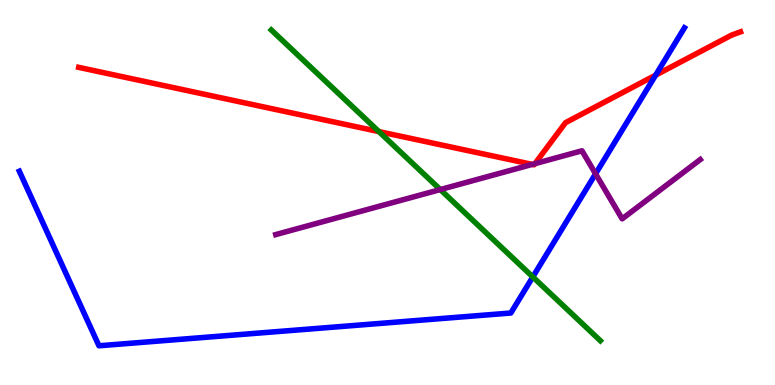[{'lines': ['blue', 'red'], 'intersections': [{'x': 8.46, 'y': 8.05}]}, {'lines': ['green', 'red'], 'intersections': [{'x': 4.89, 'y': 6.58}]}, {'lines': ['purple', 'red'], 'intersections': [{'x': 6.87, 'y': 5.73}, {'x': 6.9, 'y': 5.75}]}, {'lines': ['blue', 'green'], 'intersections': [{'x': 6.87, 'y': 2.81}]}, {'lines': ['blue', 'purple'], 'intersections': [{'x': 7.68, 'y': 5.49}]}, {'lines': ['green', 'purple'], 'intersections': [{'x': 5.68, 'y': 5.08}]}]